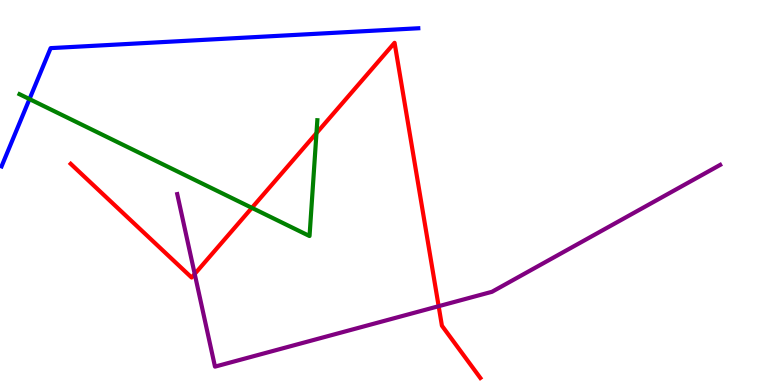[{'lines': ['blue', 'red'], 'intersections': []}, {'lines': ['green', 'red'], 'intersections': [{'x': 3.25, 'y': 4.6}, {'x': 4.08, 'y': 6.54}]}, {'lines': ['purple', 'red'], 'intersections': [{'x': 2.51, 'y': 2.88}, {'x': 5.66, 'y': 2.05}]}, {'lines': ['blue', 'green'], 'intersections': [{'x': 0.38, 'y': 7.43}]}, {'lines': ['blue', 'purple'], 'intersections': []}, {'lines': ['green', 'purple'], 'intersections': []}]